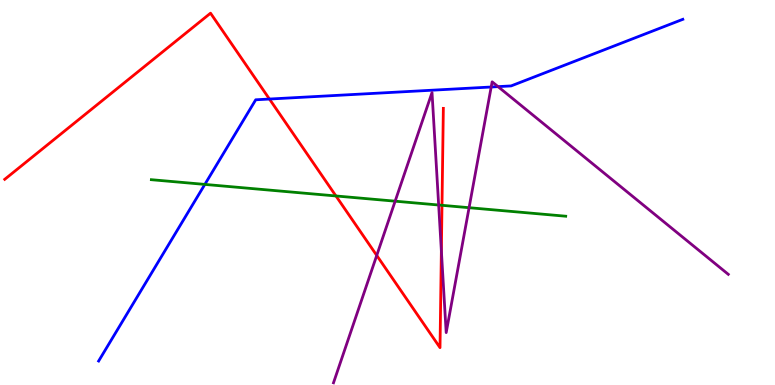[{'lines': ['blue', 'red'], 'intersections': [{'x': 3.48, 'y': 7.43}]}, {'lines': ['green', 'red'], 'intersections': [{'x': 4.33, 'y': 4.91}, {'x': 5.7, 'y': 4.67}]}, {'lines': ['purple', 'red'], 'intersections': [{'x': 4.86, 'y': 3.37}, {'x': 5.69, 'y': 3.49}]}, {'lines': ['blue', 'green'], 'intersections': [{'x': 2.64, 'y': 5.21}]}, {'lines': ['blue', 'purple'], 'intersections': [{'x': 6.34, 'y': 7.74}, {'x': 6.43, 'y': 7.75}]}, {'lines': ['green', 'purple'], 'intersections': [{'x': 5.1, 'y': 4.77}, {'x': 5.66, 'y': 4.67}, {'x': 6.05, 'y': 4.61}]}]